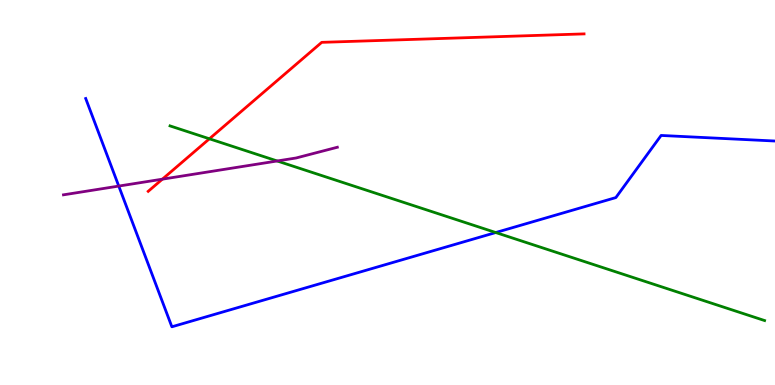[{'lines': ['blue', 'red'], 'intersections': []}, {'lines': ['green', 'red'], 'intersections': [{'x': 2.7, 'y': 6.4}]}, {'lines': ['purple', 'red'], 'intersections': [{'x': 2.1, 'y': 5.35}]}, {'lines': ['blue', 'green'], 'intersections': [{'x': 6.4, 'y': 3.96}]}, {'lines': ['blue', 'purple'], 'intersections': [{'x': 1.53, 'y': 5.17}]}, {'lines': ['green', 'purple'], 'intersections': [{'x': 3.58, 'y': 5.82}]}]